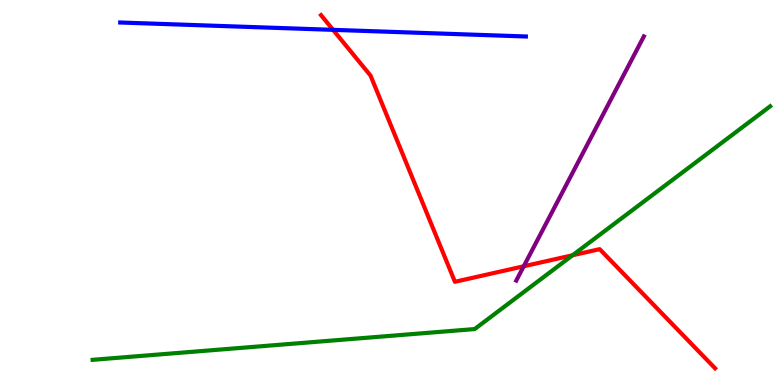[{'lines': ['blue', 'red'], 'intersections': [{'x': 4.3, 'y': 9.22}]}, {'lines': ['green', 'red'], 'intersections': [{'x': 7.39, 'y': 3.37}]}, {'lines': ['purple', 'red'], 'intersections': [{'x': 6.76, 'y': 3.08}]}, {'lines': ['blue', 'green'], 'intersections': []}, {'lines': ['blue', 'purple'], 'intersections': []}, {'lines': ['green', 'purple'], 'intersections': []}]